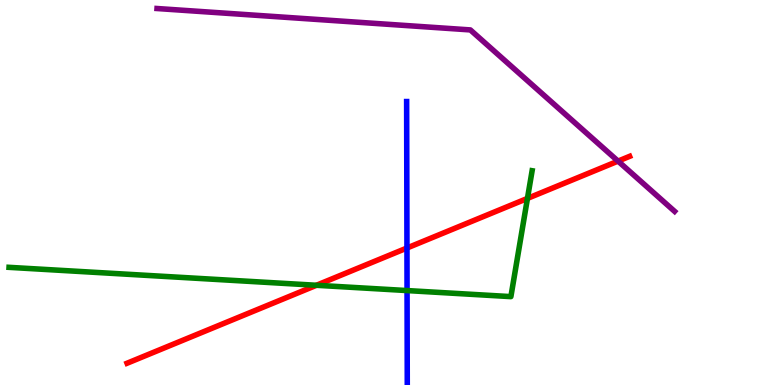[{'lines': ['blue', 'red'], 'intersections': [{'x': 5.25, 'y': 3.56}]}, {'lines': ['green', 'red'], 'intersections': [{'x': 4.08, 'y': 2.59}, {'x': 6.81, 'y': 4.85}]}, {'lines': ['purple', 'red'], 'intersections': [{'x': 7.97, 'y': 5.82}]}, {'lines': ['blue', 'green'], 'intersections': [{'x': 5.25, 'y': 2.45}]}, {'lines': ['blue', 'purple'], 'intersections': []}, {'lines': ['green', 'purple'], 'intersections': []}]